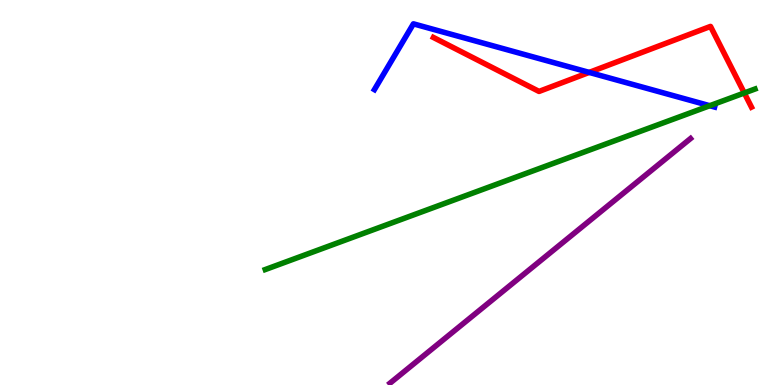[{'lines': ['blue', 'red'], 'intersections': [{'x': 7.6, 'y': 8.12}]}, {'lines': ['green', 'red'], 'intersections': [{'x': 9.6, 'y': 7.58}]}, {'lines': ['purple', 'red'], 'intersections': []}, {'lines': ['blue', 'green'], 'intersections': [{'x': 9.16, 'y': 7.25}]}, {'lines': ['blue', 'purple'], 'intersections': []}, {'lines': ['green', 'purple'], 'intersections': []}]